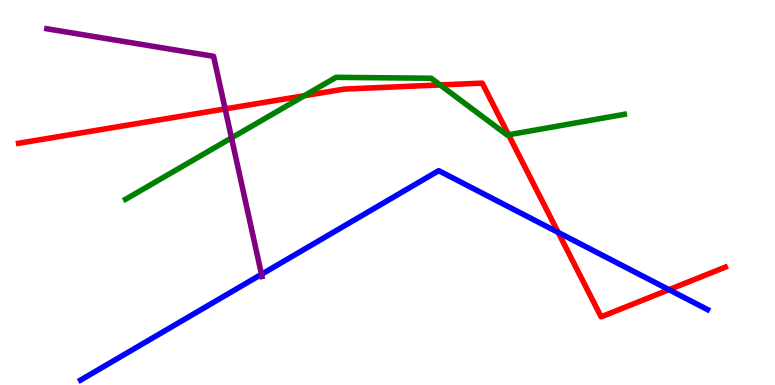[{'lines': ['blue', 'red'], 'intersections': [{'x': 7.2, 'y': 3.96}, {'x': 8.63, 'y': 2.48}]}, {'lines': ['green', 'red'], 'intersections': [{'x': 3.93, 'y': 7.51}, {'x': 5.68, 'y': 7.79}, {'x': 6.56, 'y': 6.5}]}, {'lines': ['purple', 'red'], 'intersections': [{'x': 2.9, 'y': 7.17}]}, {'lines': ['blue', 'green'], 'intersections': []}, {'lines': ['blue', 'purple'], 'intersections': [{'x': 3.37, 'y': 2.88}]}, {'lines': ['green', 'purple'], 'intersections': [{'x': 2.99, 'y': 6.42}]}]